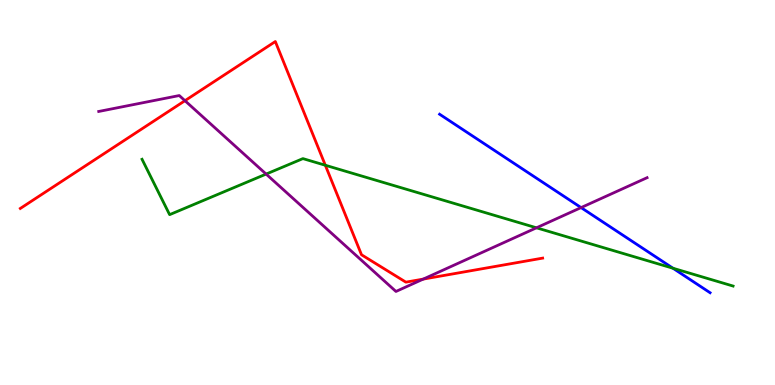[{'lines': ['blue', 'red'], 'intersections': []}, {'lines': ['green', 'red'], 'intersections': [{'x': 4.2, 'y': 5.71}]}, {'lines': ['purple', 'red'], 'intersections': [{'x': 2.39, 'y': 7.38}, {'x': 5.46, 'y': 2.75}]}, {'lines': ['blue', 'green'], 'intersections': [{'x': 8.68, 'y': 3.03}]}, {'lines': ['blue', 'purple'], 'intersections': [{'x': 7.5, 'y': 4.61}]}, {'lines': ['green', 'purple'], 'intersections': [{'x': 3.43, 'y': 5.48}, {'x': 6.92, 'y': 4.08}]}]